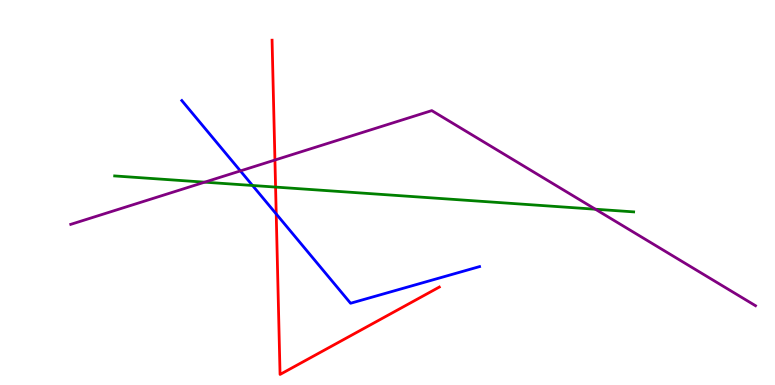[{'lines': ['blue', 'red'], 'intersections': [{'x': 3.56, 'y': 4.44}]}, {'lines': ['green', 'red'], 'intersections': [{'x': 3.56, 'y': 5.14}]}, {'lines': ['purple', 'red'], 'intersections': [{'x': 3.55, 'y': 5.84}]}, {'lines': ['blue', 'green'], 'intersections': [{'x': 3.26, 'y': 5.18}]}, {'lines': ['blue', 'purple'], 'intersections': [{'x': 3.1, 'y': 5.56}]}, {'lines': ['green', 'purple'], 'intersections': [{'x': 2.64, 'y': 5.27}, {'x': 7.68, 'y': 4.57}]}]